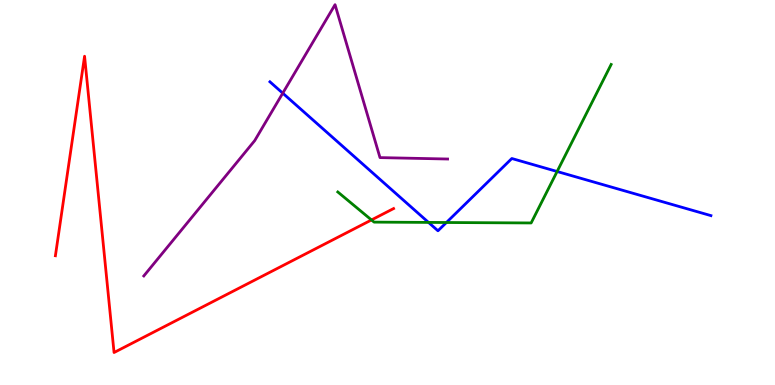[{'lines': ['blue', 'red'], 'intersections': []}, {'lines': ['green', 'red'], 'intersections': [{'x': 4.79, 'y': 4.29}]}, {'lines': ['purple', 'red'], 'intersections': []}, {'lines': ['blue', 'green'], 'intersections': [{'x': 5.53, 'y': 4.22}, {'x': 5.76, 'y': 4.22}, {'x': 7.19, 'y': 5.55}]}, {'lines': ['blue', 'purple'], 'intersections': [{'x': 3.65, 'y': 7.58}]}, {'lines': ['green', 'purple'], 'intersections': []}]